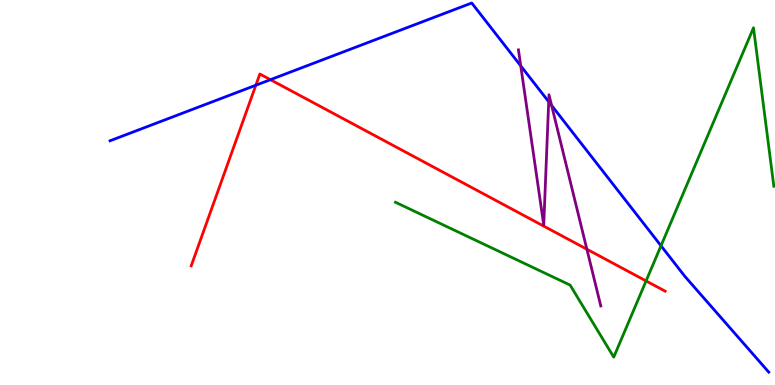[{'lines': ['blue', 'red'], 'intersections': [{'x': 3.3, 'y': 7.79}, {'x': 3.49, 'y': 7.93}]}, {'lines': ['green', 'red'], 'intersections': [{'x': 8.34, 'y': 2.7}]}, {'lines': ['purple', 'red'], 'intersections': [{'x': 7.57, 'y': 3.53}]}, {'lines': ['blue', 'green'], 'intersections': [{'x': 8.53, 'y': 3.62}]}, {'lines': ['blue', 'purple'], 'intersections': [{'x': 6.72, 'y': 8.29}, {'x': 7.08, 'y': 7.36}, {'x': 7.12, 'y': 7.26}]}, {'lines': ['green', 'purple'], 'intersections': []}]